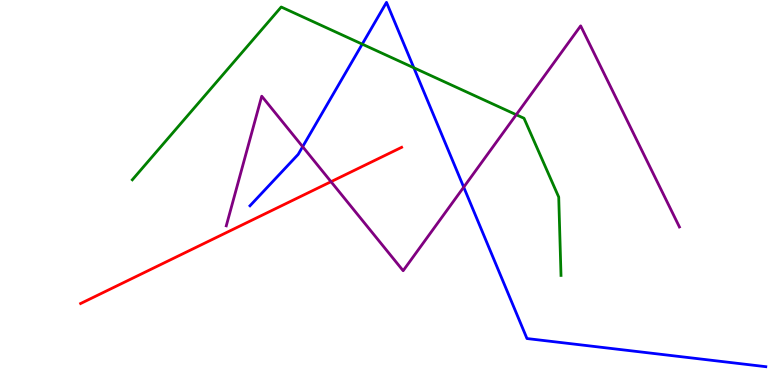[{'lines': ['blue', 'red'], 'intersections': []}, {'lines': ['green', 'red'], 'intersections': []}, {'lines': ['purple', 'red'], 'intersections': [{'x': 4.27, 'y': 5.28}]}, {'lines': ['blue', 'green'], 'intersections': [{'x': 4.67, 'y': 8.85}, {'x': 5.34, 'y': 8.24}]}, {'lines': ['blue', 'purple'], 'intersections': [{'x': 3.91, 'y': 6.19}, {'x': 5.98, 'y': 5.14}]}, {'lines': ['green', 'purple'], 'intersections': [{'x': 6.66, 'y': 7.02}]}]